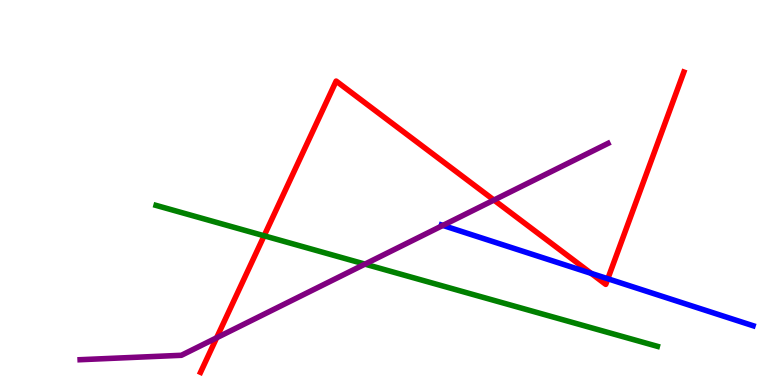[{'lines': ['blue', 'red'], 'intersections': [{'x': 7.63, 'y': 2.9}, {'x': 7.84, 'y': 2.76}]}, {'lines': ['green', 'red'], 'intersections': [{'x': 3.41, 'y': 3.88}]}, {'lines': ['purple', 'red'], 'intersections': [{'x': 2.8, 'y': 1.23}, {'x': 6.37, 'y': 4.8}]}, {'lines': ['blue', 'green'], 'intersections': []}, {'lines': ['blue', 'purple'], 'intersections': [{'x': 5.71, 'y': 4.15}]}, {'lines': ['green', 'purple'], 'intersections': [{'x': 4.71, 'y': 3.14}]}]